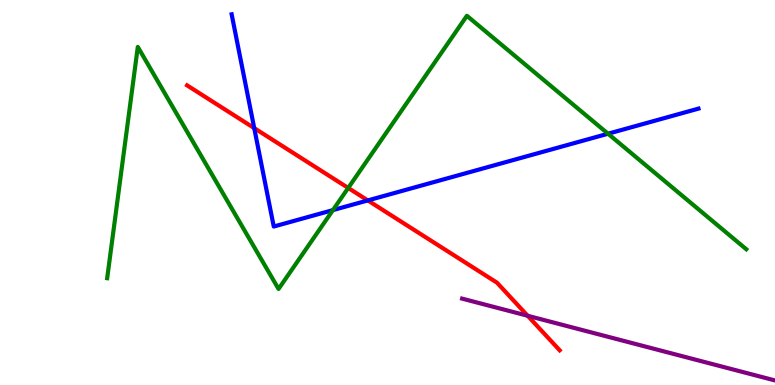[{'lines': ['blue', 'red'], 'intersections': [{'x': 3.28, 'y': 6.67}, {'x': 4.75, 'y': 4.79}]}, {'lines': ['green', 'red'], 'intersections': [{'x': 4.49, 'y': 5.12}]}, {'lines': ['purple', 'red'], 'intersections': [{'x': 6.81, 'y': 1.8}]}, {'lines': ['blue', 'green'], 'intersections': [{'x': 4.3, 'y': 4.54}, {'x': 7.85, 'y': 6.53}]}, {'lines': ['blue', 'purple'], 'intersections': []}, {'lines': ['green', 'purple'], 'intersections': []}]